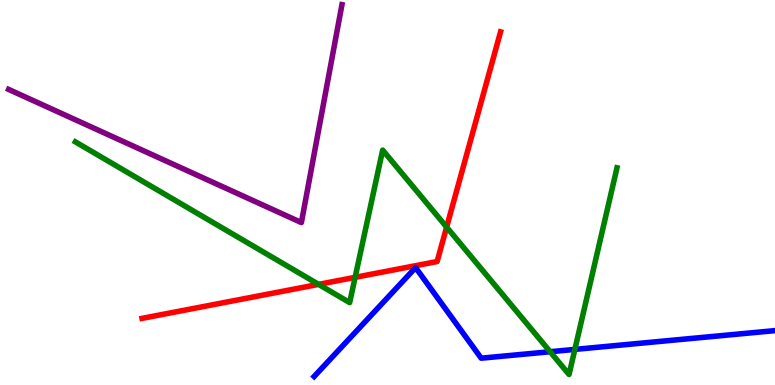[{'lines': ['blue', 'red'], 'intersections': []}, {'lines': ['green', 'red'], 'intersections': [{'x': 4.11, 'y': 2.61}, {'x': 4.58, 'y': 2.8}, {'x': 5.76, 'y': 4.1}]}, {'lines': ['purple', 'red'], 'intersections': []}, {'lines': ['blue', 'green'], 'intersections': [{'x': 7.1, 'y': 0.864}, {'x': 7.42, 'y': 0.925}]}, {'lines': ['blue', 'purple'], 'intersections': []}, {'lines': ['green', 'purple'], 'intersections': []}]